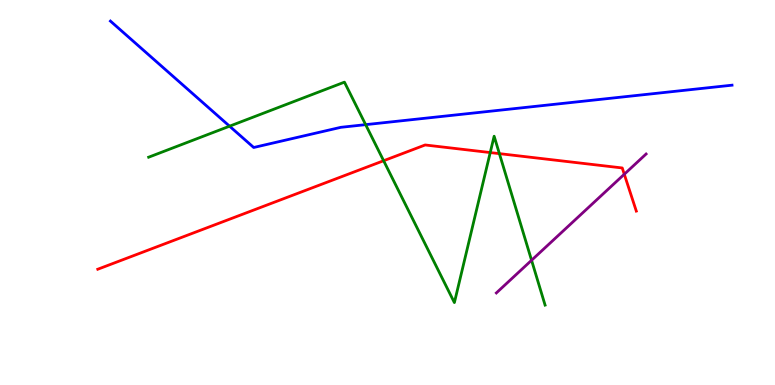[{'lines': ['blue', 'red'], 'intersections': []}, {'lines': ['green', 'red'], 'intersections': [{'x': 4.95, 'y': 5.83}, {'x': 6.33, 'y': 6.04}, {'x': 6.44, 'y': 6.01}]}, {'lines': ['purple', 'red'], 'intersections': [{'x': 8.06, 'y': 5.47}]}, {'lines': ['blue', 'green'], 'intersections': [{'x': 2.96, 'y': 6.72}, {'x': 4.72, 'y': 6.76}]}, {'lines': ['blue', 'purple'], 'intersections': []}, {'lines': ['green', 'purple'], 'intersections': [{'x': 6.86, 'y': 3.24}]}]